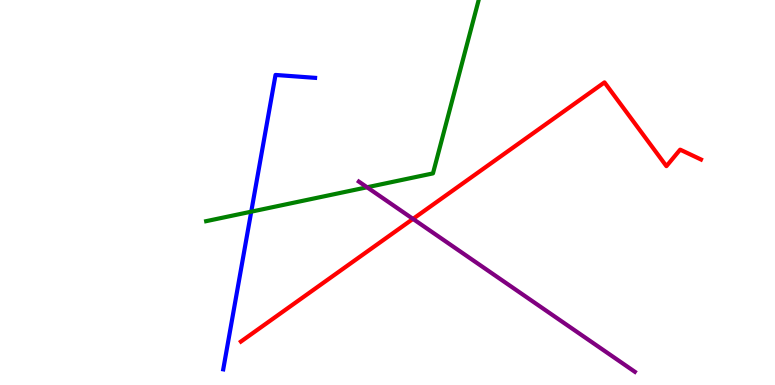[{'lines': ['blue', 'red'], 'intersections': []}, {'lines': ['green', 'red'], 'intersections': []}, {'lines': ['purple', 'red'], 'intersections': [{'x': 5.33, 'y': 4.31}]}, {'lines': ['blue', 'green'], 'intersections': [{'x': 3.24, 'y': 4.5}]}, {'lines': ['blue', 'purple'], 'intersections': []}, {'lines': ['green', 'purple'], 'intersections': [{'x': 4.74, 'y': 5.14}]}]